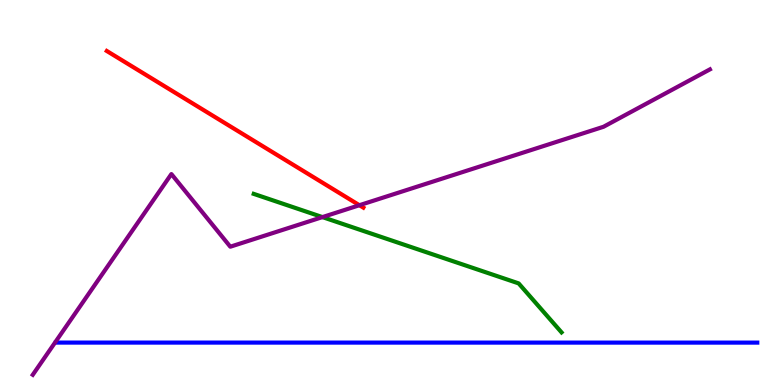[{'lines': ['blue', 'red'], 'intersections': []}, {'lines': ['green', 'red'], 'intersections': []}, {'lines': ['purple', 'red'], 'intersections': [{'x': 4.64, 'y': 4.67}]}, {'lines': ['blue', 'green'], 'intersections': []}, {'lines': ['blue', 'purple'], 'intersections': []}, {'lines': ['green', 'purple'], 'intersections': [{'x': 4.16, 'y': 4.36}]}]